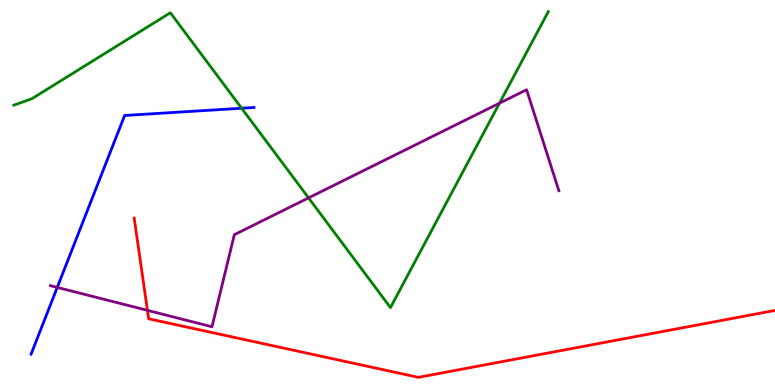[{'lines': ['blue', 'red'], 'intersections': []}, {'lines': ['green', 'red'], 'intersections': []}, {'lines': ['purple', 'red'], 'intersections': [{'x': 1.9, 'y': 1.94}]}, {'lines': ['blue', 'green'], 'intersections': [{'x': 3.12, 'y': 7.19}]}, {'lines': ['blue', 'purple'], 'intersections': [{'x': 0.739, 'y': 2.53}]}, {'lines': ['green', 'purple'], 'intersections': [{'x': 3.98, 'y': 4.86}, {'x': 6.44, 'y': 7.32}]}]